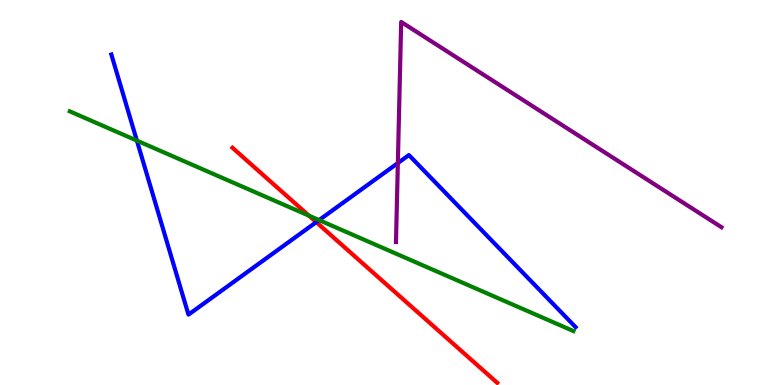[{'lines': ['blue', 'red'], 'intersections': [{'x': 4.08, 'y': 4.23}]}, {'lines': ['green', 'red'], 'intersections': [{'x': 3.99, 'y': 4.4}]}, {'lines': ['purple', 'red'], 'intersections': []}, {'lines': ['blue', 'green'], 'intersections': [{'x': 1.77, 'y': 6.35}, {'x': 4.12, 'y': 4.28}]}, {'lines': ['blue', 'purple'], 'intersections': [{'x': 5.13, 'y': 5.76}]}, {'lines': ['green', 'purple'], 'intersections': []}]